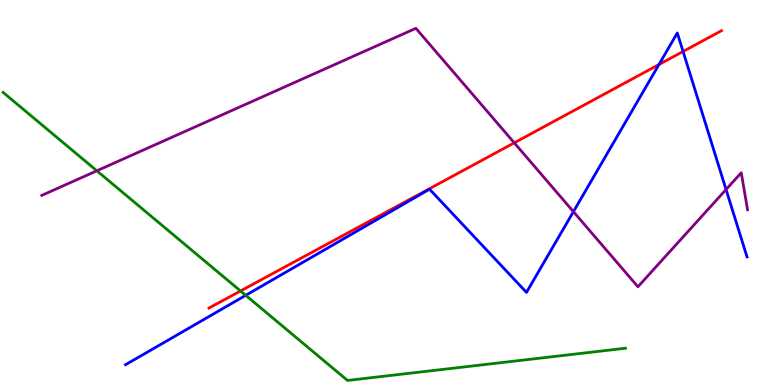[{'lines': ['blue', 'red'], 'intersections': [{'x': 8.5, 'y': 8.32}, {'x': 8.81, 'y': 8.66}]}, {'lines': ['green', 'red'], 'intersections': [{'x': 3.1, 'y': 2.44}]}, {'lines': ['purple', 'red'], 'intersections': [{'x': 6.64, 'y': 6.29}]}, {'lines': ['blue', 'green'], 'intersections': [{'x': 3.17, 'y': 2.33}]}, {'lines': ['blue', 'purple'], 'intersections': [{'x': 7.4, 'y': 4.5}, {'x': 9.37, 'y': 5.08}]}, {'lines': ['green', 'purple'], 'intersections': [{'x': 1.25, 'y': 5.56}]}]